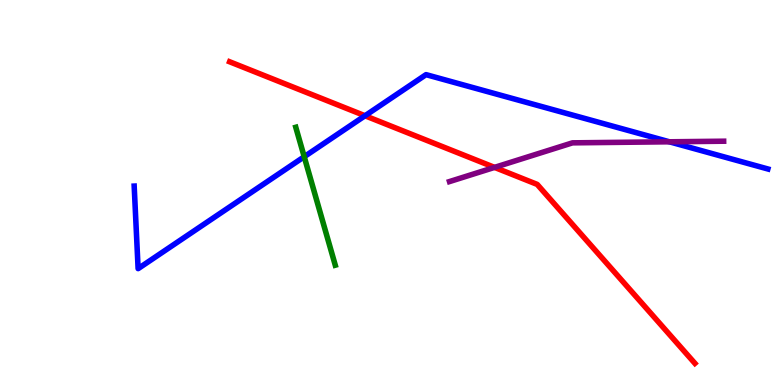[{'lines': ['blue', 'red'], 'intersections': [{'x': 4.71, 'y': 6.99}]}, {'lines': ['green', 'red'], 'intersections': []}, {'lines': ['purple', 'red'], 'intersections': [{'x': 6.38, 'y': 5.65}]}, {'lines': ['blue', 'green'], 'intersections': [{'x': 3.93, 'y': 5.93}]}, {'lines': ['blue', 'purple'], 'intersections': [{'x': 8.64, 'y': 6.32}]}, {'lines': ['green', 'purple'], 'intersections': []}]